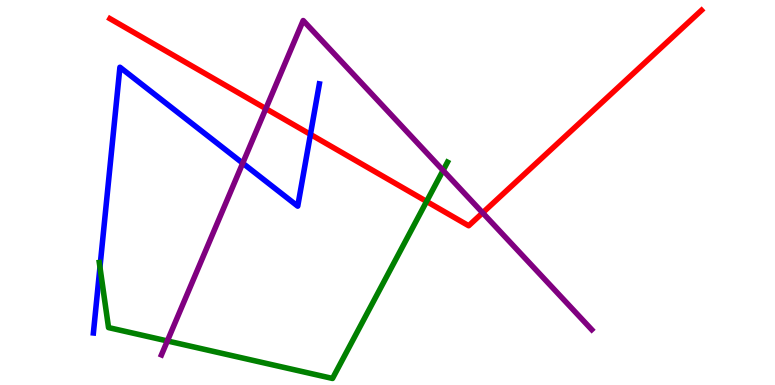[{'lines': ['blue', 'red'], 'intersections': [{'x': 4.01, 'y': 6.51}]}, {'lines': ['green', 'red'], 'intersections': [{'x': 5.5, 'y': 4.77}]}, {'lines': ['purple', 'red'], 'intersections': [{'x': 3.43, 'y': 7.18}, {'x': 6.23, 'y': 4.47}]}, {'lines': ['blue', 'green'], 'intersections': [{'x': 1.29, 'y': 3.06}]}, {'lines': ['blue', 'purple'], 'intersections': [{'x': 3.13, 'y': 5.76}]}, {'lines': ['green', 'purple'], 'intersections': [{'x': 2.16, 'y': 1.14}, {'x': 5.72, 'y': 5.57}]}]